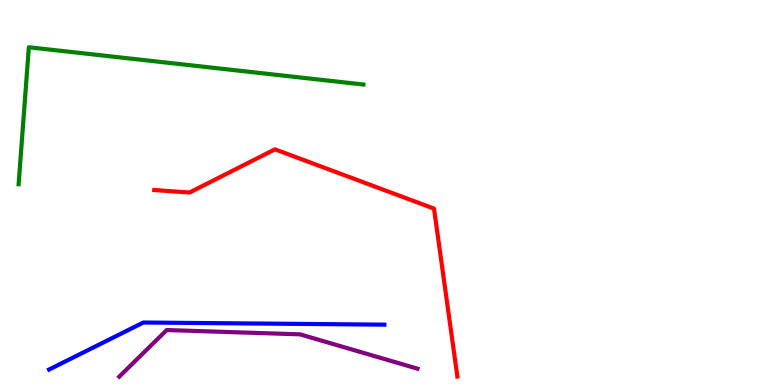[{'lines': ['blue', 'red'], 'intersections': []}, {'lines': ['green', 'red'], 'intersections': []}, {'lines': ['purple', 'red'], 'intersections': []}, {'lines': ['blue', 'green'], 'intersections': []}, {'lines': ['blue', 'purple'], 'intersections': []}, {'lines': ['green', 'purple'], 'intersections': []}]